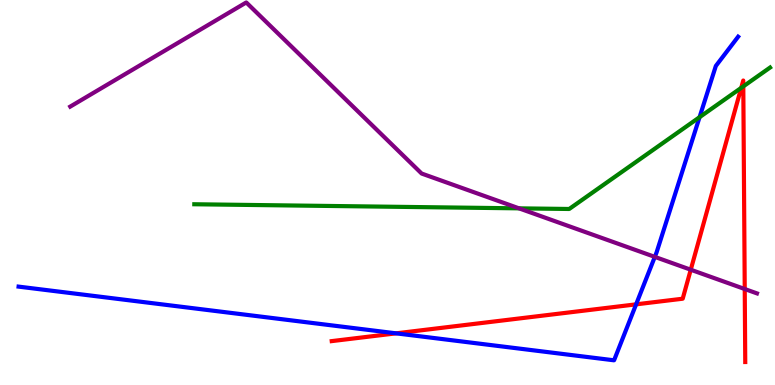[{'lines': ['blue', 'red'], 'intersections': [{'x': 5.11, 'y': 1.34}, {'x': 8.21, 'y': 2.1}]}, {'lines': ['green', 'red'], 'intersections': [{'x': 9.56, 'y': 7.72}, {'x': 9.59, 'y': 7.76}]}, {'lines': ['purple', 'red'], 'intersections': [{'x': 8.91, 'y': 2.99}, {'x': 9.61, 'y': 2.49}]}, {'lines': ['blue', 'green'], 'intersections': [{'x': 9.03, 'y': 6.96}]}, {'lines': ['blue', 'purple'], 'intersections': [{'x': 8.45, 'y': 3.33}]}, {'lines': ['green', 'purple'], 'intersections': [{'x': 6.7, 'y': 4.59}]}]